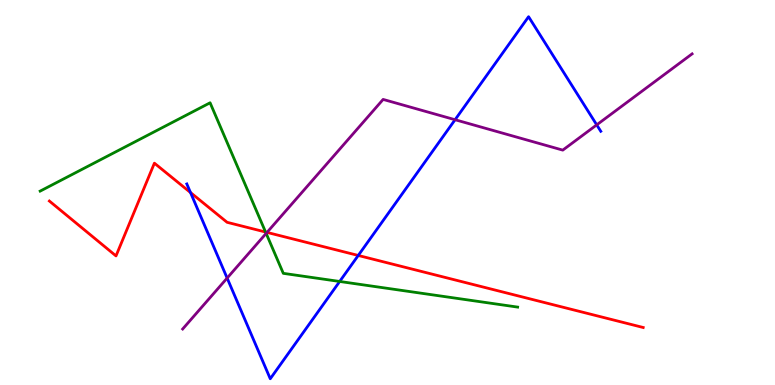[{'lines': ['blue', 'red'], 'intersections': [{'x': 2.46, 'y': 5.0}, {'x': 4.62, 'y': 3.36}]}, {'lines': ['green', 'red'], 'intersections': [{'x': 3.43, 'y': 3.97}]}, {'lines': ['purple', 'red'], 'intersections': [{'x': 3.45, 'y': 3.96}]}, {'lines': ['blue', 'green'], 'intersections': [{'x': 4.38, 'y': 2.69}]}, {'lines': ['blue', 'purple'], 'intersections': [{'x': 2.93, 'y': 2.78}, {'x': 5.87, 'y': 6.89}, {'x': 7.7, 'y': 6.76}]}, {'lines': ['green', 'purple'], 'intersections': [{'x': 3.43, 'y': 3.94}]}]